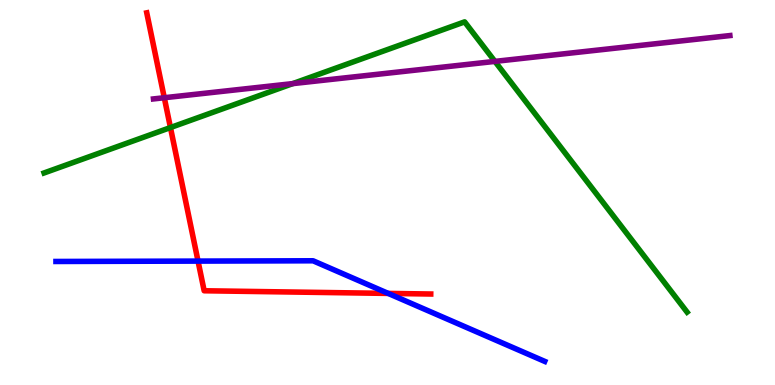[{'lines': ['blue', 'red'], 'intersections': [{'x': 2.56, 'y': 3.22}, {'x': 5.01, 'y': 2.38}]}, {'lines': ['green', 'red'], 'intersections': [{'x': 2.2, 'y': 6.69}]}, {'lines': ['purple', 'red'], 'intersections': [{'x': 2.12, 'y': 7.46}]}, {'lines': ['blue', 'green'], 'intersections': []}, {'lines': ['blue', 'purple'], 'intersections': []}, {'lines': ['green', 'purple'], 'intersections': [{'x': 3.78, 'y': 7.83}, {'x': 6.39, 'y': 8.41}]}]